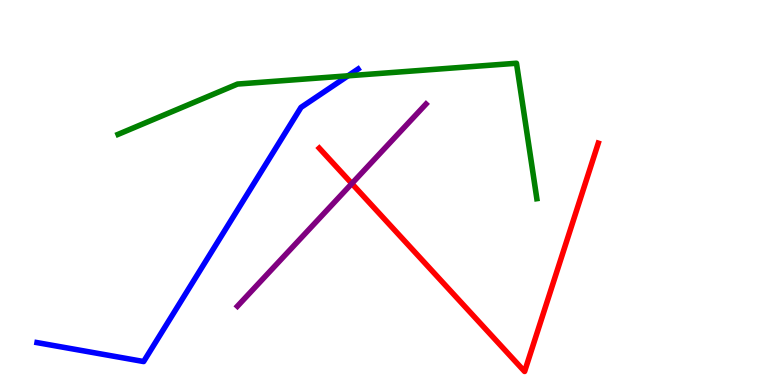[{'lines': ['blue', 'red'], 'intersections': []}, {'lines': ['green', 'red'], 'intersections': []}, {'lines': ['purple', 'red'], 'intersections': [{'x': 4.54, 'y': 5.23}]}, {'lines': ['blue', 'green'], 'intersections': [{'x': 4.49, 'y': 8.03}]}, {'lines': ['blue', 'purple'], 'intersections': []}, {'lines': ['green', 'purple'], 'intersections': []}]